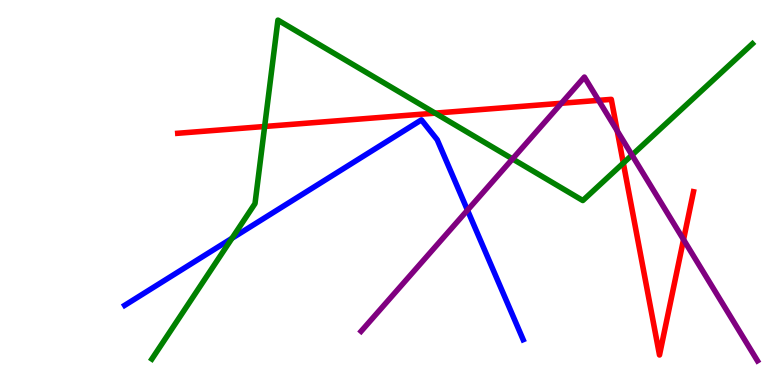[{'lines': ['blue', 'red'], 'intersections': []}, {'lines': ['green', 'red'], 'intersections': [{'x': 3.41, 'y': 6.71}, {'x': 5.61, 'y': 7.06}, {'x': 8.04, 'y': 5.76}]}, {'lines': ['purple', 'red'], 'intersections': [{'x': 7.24, 'y': 7.32}, {'x': 7.72, 'y': 7.39}, {'x': 7.96, 'y': 6.6}, {'x': 8.82, 'y': 3.78}]}, {'lines': ['blue', 'green'], 'intersections': [{'x': 2.99, 'y': 3.81}]}, {'lines': ['blue', 'purple'], 'intersections': [{'x': 6.03, 'y': 4.54}]}, {'lines': ['green', 'purple'], 'intersections': [{'x': 6.61, 'y': 5.87}, {'x': 8.15, 'y': 5.97}]}]